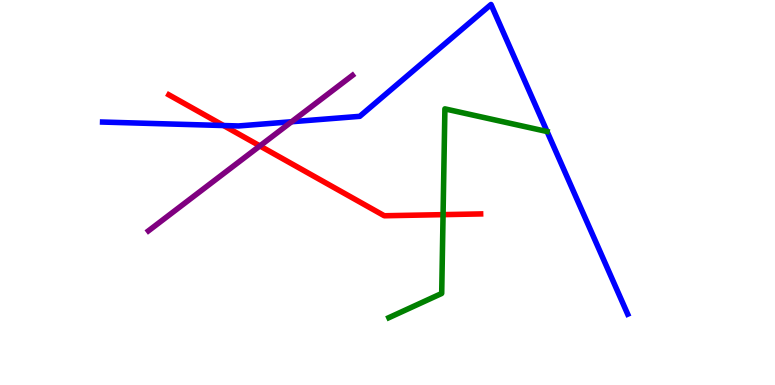[{'lines': ['blue', 'red'], 'intersections': [{'x': 2.88, 'y': 6.74}]}, {'lines': ['green', 'red'], 'intersections': [{'x': 5.72, 'y': 4.42}]}, {'lines': ['purple', 'red'], 'intersections': [{'x': 3.35, 'y': 6.21}]}, {'lines': ['blue', 'green'], 'intersections': []}, {'lines': ['blue', 'purple'], 'intersections': [{'x': 3.76, 'y': 6.84}]}, {'lines': ['green', 'purple'], 'intersections': []}]